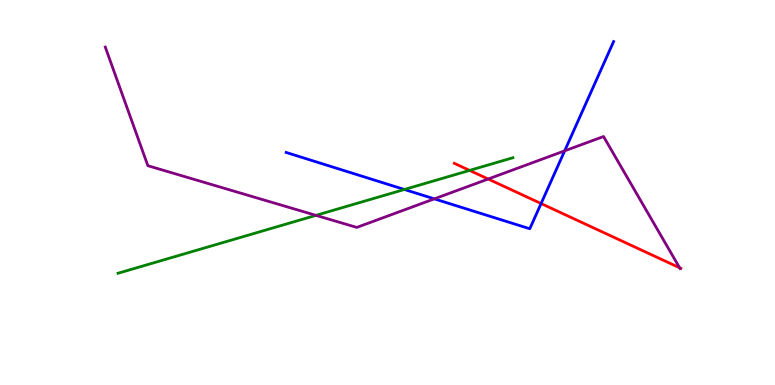[{'lines': ['blue', 'red'], 'intersections': [{'x': 6.98, 'y': 4.71}]}, {'lines': ['green', 'red'], 'intersections': [{'x': 6.06, 'y': 5.57}]}, {'lines': ['purple', 'red'], 'intersections': [{'x': 6.3, 'y': 5.35}, {'x': 8.77, 'y': 3.04}]}, {'lines': ['blue', 'green'], 'intersections': [{'x': 5.22, 'y': 5.08}]}, {'lines': ['blue', 'purple'], 'intersections': [{'x': 5.6, 'y': 4.83}, {'x': 7.29, 'y': 6.08}]}, {'lines': ['green', 'purple'], 'intersections': [{'x': 4.08, 'y': 4.41}]}]